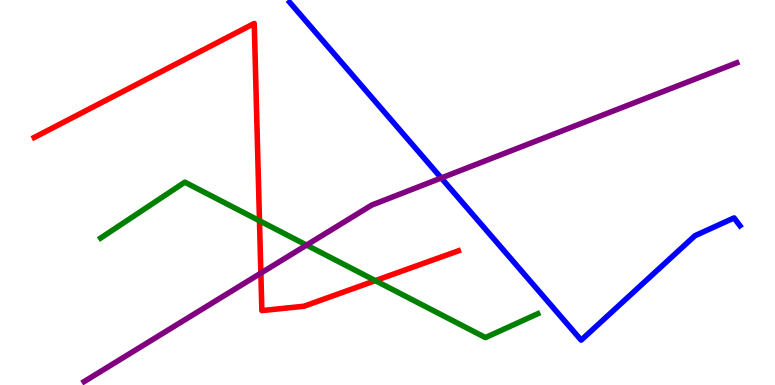[{'lines': ['blue', 'red'], 'intersections': []}, {'lines': ['green', 'red'], 'intersections': [{'x': 3.35, 'y': 4.27}, {'x': 4.84, 'y': 2.71}]}, {'lines': ['purple', 'red'], 'intersections': [{'x': 3.37, 'y': 2.91}]}, {'lines': ['blue', 'green'], 'intersections': []}, {'lines': ['blue', 'purple'], 'intersections': [{'x': 5.69, 'y': 5.38}]}, {'lines': ['green', 'purple'], 'intersections': [{'x': 3.96, 'y': 3.63}]}]